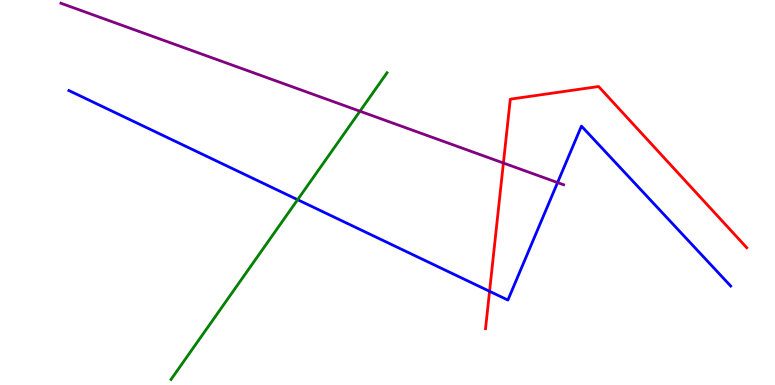[{'lines': ['blue', 'red'], 'intersections': [{'x': 6.32, 'y': 2.43}]}, {'lines': ['green', 'red'], 'intersections': []}, {'lines': ['purple', 'red'], 'intersections': [{'x': 6.5, 'y': 5.77}]}, {'lines': ['blue', 'green'], 'intersections': [{'x': 3.84, 'y': 4.81}]}, {'lines': ['blue', 'purple'], 'intersections': [{'x': 7.19, 'y': 5.26}]}, {'lines': ['green', 'purple'], 'intersections': [{'x': 4.64, 'y': 7.11}]}]